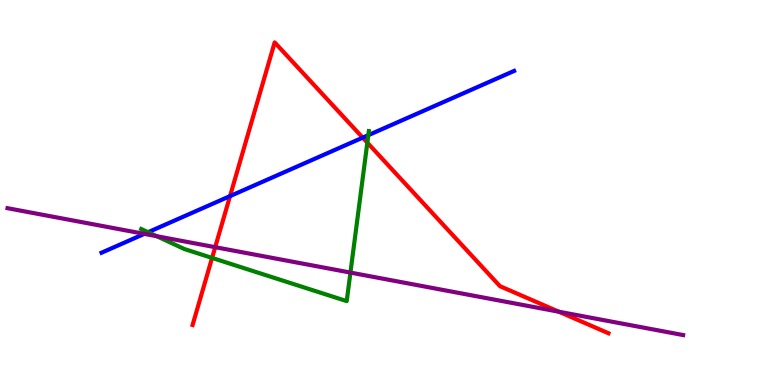[{'lines': ['blue', 'red'], 'intersections': [{'x': 2.97, 'y': 4.91}, {'x': 4.68, 'y': 6.42}]}, {'lines': ['green', 'red'], 'intersections': [{'x': 2.74, 'y': 3.3}, {'x': 4.74, 'y': 6.29}]}, {'lines': ['purple', 'red'], 'intersections': [{'x': 2.78, 'y': 3.58}, {'x': 7.21, 'y': 1.9}]}, {'lines': ['blue', 'green'], 'intersections': [{'x': 1.91, 'y': 3.97}, {'x': 4.75, 'y': 6.49}]}, {'lines': ['blue', 'purple'], 'intersections': [{'x': 1.86, 'y': 3.93}]}, {'lines': ['green', 'purple'], 'intersections': [{'x': 2.02, 'y': 3.86}, {'x': 4.52, 'y': 2.92}]}]